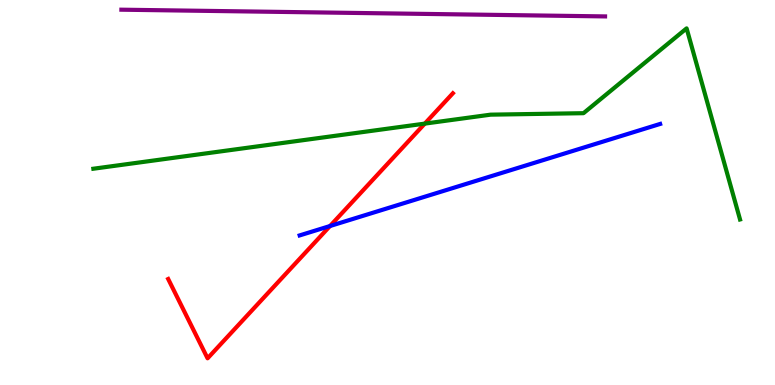[{'lines': ['blue', 'red'], 'intersections': [{'x': 4.26, 'y': 4.13}]}, {'lines': ['green', 'red'], 'intersections': [{'x': 5.48, 'y': 6.79}]}, {'lines': ['purple', 'red'], 'intersections': []}, {'lines': ['blue', 'green'], 'intersections': []}, {'lines': ['blue', 'purple'], 'intersections': []}, {'lines': ['green', 'purple'], 'intersections': []}]